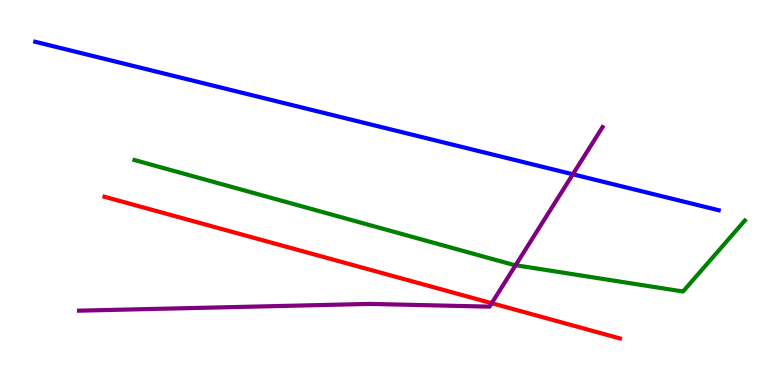[{'lines': ['blue', 'red'], 'intersections': []}, {'lines': ['green', 'red'], 'intersections': []}, {'lines': ['purple', 'red'], 'intersections': [{'x': 6.34, 'y': 2.12}]}, {'lines': ['blue', 'green'], 'intersections': []}, {'lines': ['blue', 'purple'], 'intersections': [{'x': 7.39, 'y': 5.47}]}, {'lines': ['green', 'purple'], 'intersections': [{'x': 6.65, 'y': 3.11}]}]